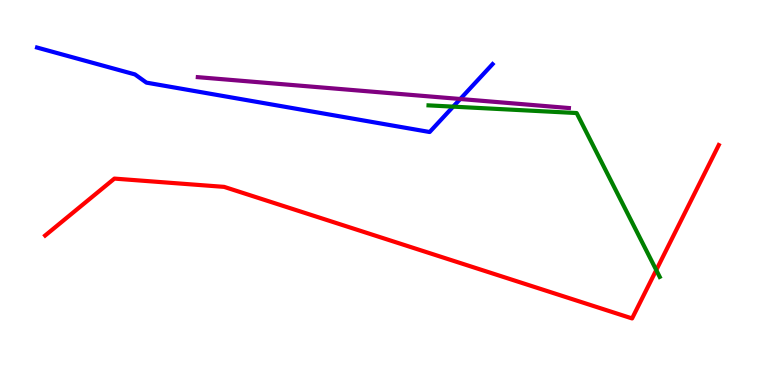[{'lines': ['blue', 'red'], 'intersections': []}, {'lines': ['green', 'red'], 'intersections': [{'x': 8.47, 'y': 2.99}]}, {'lines': ['purple', 'red'], 'intersections': []}, {'lines': ['blue', 'green'], 'intersections': [{'x': 5.85, 'y': 7.23}]}, {'lines': ['blue', 'purple'], 'intersections': [{'x': 5.94, 'y': 7.43}]}, {'lines': ['green', 'purple'], 'intersections': []}]